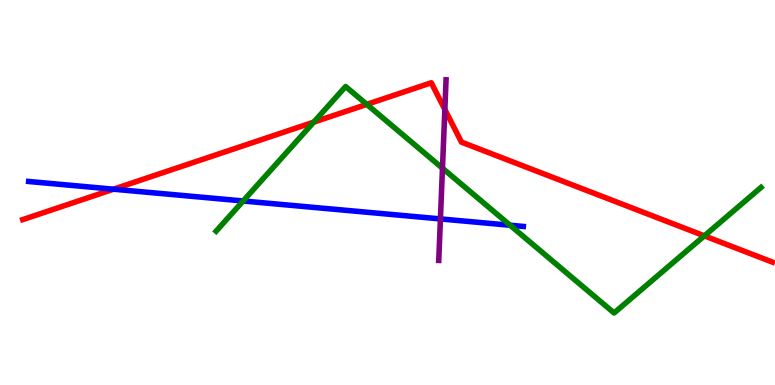[{'lines': ['blue', 'red'], 'intersections': [{'x': 1.46, 'y': 5.09}]}, {'lines': ['green', 'red'], 'intersections': [{'x': 4.05, 'y': 6.83}, {'x': 4.73, 'y': 7.29}, {'x': 9.09, 'y': 3.87}]}, {'lines': ['purple', 'red'], 'intersections': [{'x': 5.74, 'y': 7.16}]}, {'lines': ['blue', 'green'], 'intersections': [{'x': 3.14, 'y': 4.78}, {'x': 6.58, 'y': 4.15}]}, {'lines': ['blue', 'purple'], 'intersections': [{'x': 5.68, 'y': 4.31}]}, {'lines': ['green', 'purple'], 'intersections': [{'x': 5.71, 'y': 5.63}]}]